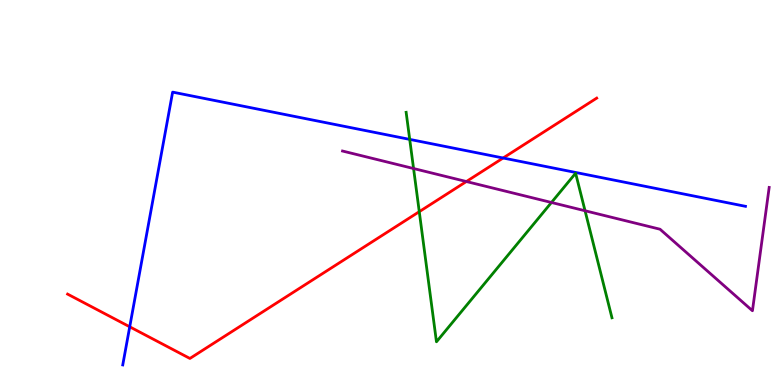[{'lines': ['blue', 'red'], 'intersections': [{'x': 1.67, 'y': 1.51}, {'x': 6.49, 'y': 5.9}]}, {'lines': ['green', 'red'], 'intersections': [{'x': 5.41, 'y': 4.5}]}, {'lines': ['purple', 'red'], 'intersections': [{'x': 6.02, 'y': 5.28}]}, {'lines': ['blue', 'green'], 'intersections': [{'x': 5.29, 'y': 6.38}]}, {'lines': ['blue', 'purple'], 'intersections': []}, {'lines': ['green', 'purple'], 'intersections': [{'x': 5.34, 'y': 5.62}, {'x': 7.12, 'y': 4.74}, {'x': 7.55, 'y': 4.53}]}]